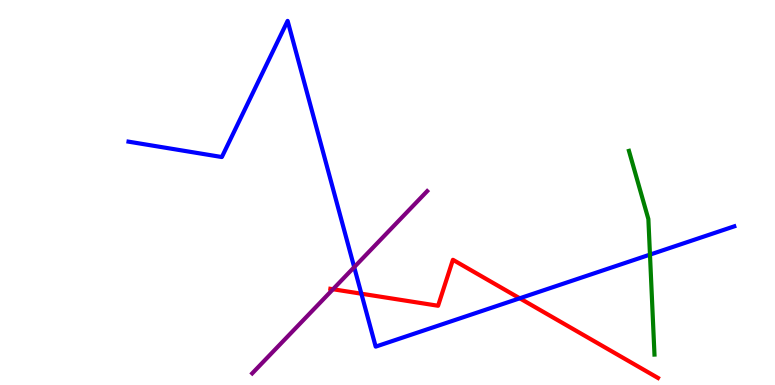[{'lines': ['blue', 'red'], 'intersections': [{'x': 4.66, 'y': 2.37}, {'x': 6.71, 'y': 2.25}]}, {'lines': ['green', 'red'], 'intersections': []}, {'lines': ['purple', 'red'], 'intersections': [{'x': 4.3, 'y': 2.49}]}, {'lines': ['blue', 'green'], 'intersections': [{'x': 8.39, 'y': 3.39}]}, {'lines': ['blue', 'purple'], 'intersections': [{'x': 4.57, 'y': 3.06}]}, {'lines': ['green', 'purple'], 'intersections': []}]